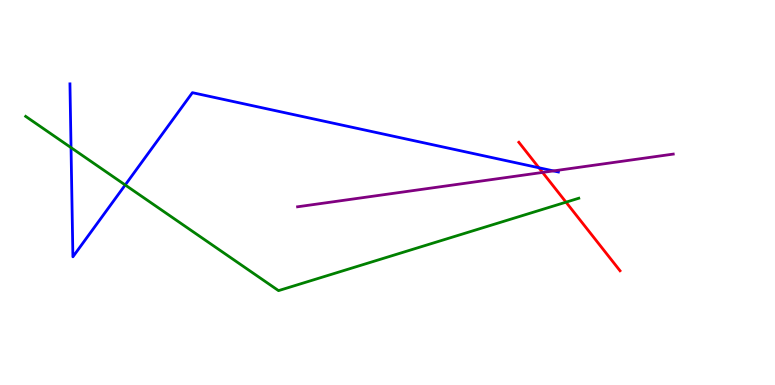[{'lines': ['blue', 'red'], 'intersections': [{'x': 6.95, 'y': 5.64}]}, {'lines': ['green', 'red'], 'intersections': [{'x': 7.3, 'y': 4.75}]}, {'lines': ['purple', 'red'], 'intersections': [{'x': 7.0, 'y': 5.52}]}, {'lines': ['blue', 'green'], 'intersections': [{'x': 0.917, 'y': 6.17}, {'x': 1.62, 'y': 5.2}]}, {'lines': ['blue', 'purple'], 'intersections': [{'x': 7.14, 'y': 5.56}]}, {'lines': ['green', 'purple'], 'intersections': []}]